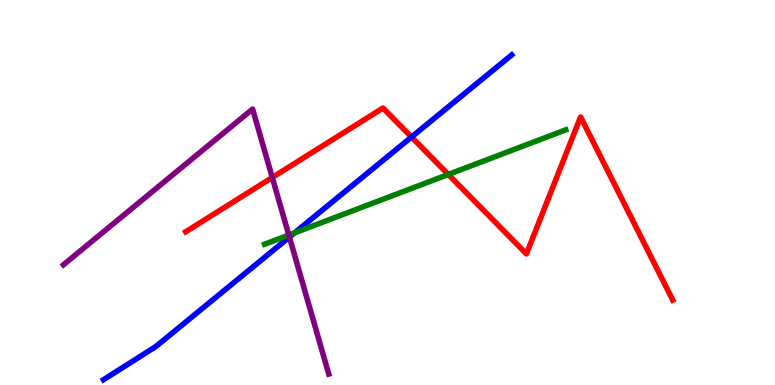[{'lines': ['blue', 'red'], 'intersections': [{'x': 5.31, 'y': 6.44}]}, {'lines': ['green', 'red'], 'intersections': [{'x': 5.78, 'y': 5.47}]}, {'lines': ['purple', 'red'], 'intersections': [{'x': 3.51, 'y': 5.39}]}, {'lines': ['blue', 'green'], 'intersections': [{'x': 3.8, 'y': 3.95}]}, {'lines': ['blue', 'purple'], 'intersections': [{'x': 3.73, 'y': 3.84}]}, {'lines': ['green', 'purple'], 'intersections': [{'x': 3.73, 'y': 3.89}]}]